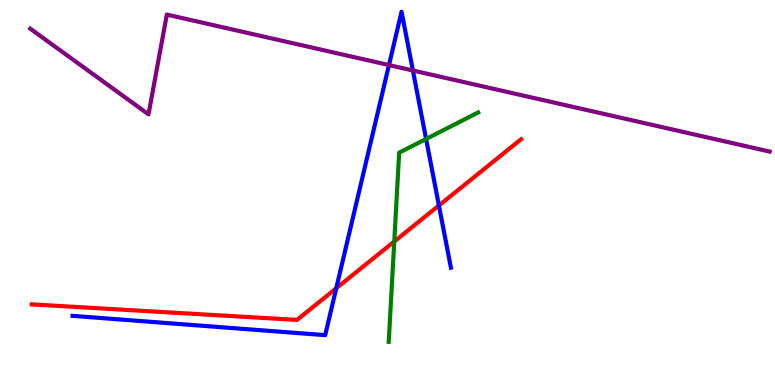[{'lines': ['blue', 'red'], 'intersections': [{'x': 4.34, 'y': 2.51}, {'x': 5.66, 'y': 4.66}]}, {'lines': ['green', 'red'], 'intersections': [{'x': 5.09, 'y': 3.73}]}, {'lines': ['purple', 'red'], 'intersections': []}, {'lines': ['blue', 'green'], 'intersections': [{'x': 5.5, 'y': 6.39}]}, {'lines': ['blue', 'purple'], 'intersections': [{'x': 5.02, 'y': 8.31}, {'x': 5.33, 'y': 8.17}]}, {'lines': ['green', 'purple'], 'intersections': []}]